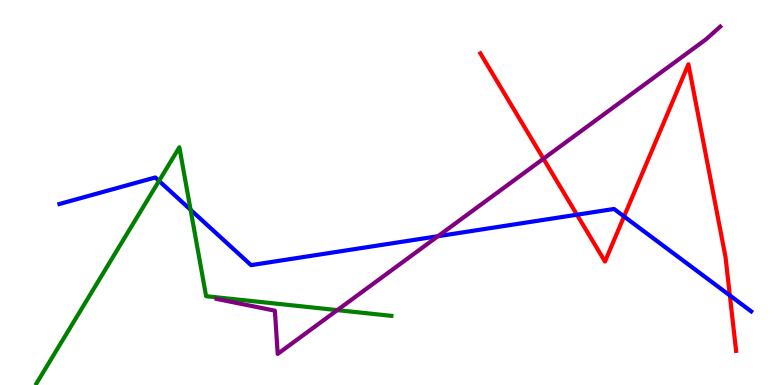[{'lines': ['blue', 'red'], 'intersections': [{'x': 7.44, 'y': 4.42}, {'x': 8.05, 'y': 4.38}, {'x': 9.42, 'y': 2.33}]}, {'lines': ['green', 'red'], 'intersections': []}, {'lines': ['purple', 'red'], 'intersections': [{'x': 7.01, 'y': 5.88}]}, {'lines': ['blue', 'green'], 'intersections': [{'x': 2.05, 'y': 5.3}, {'x': 2.46, 'y': 4.55}]}, {'lines': ['blue', 'purple'], 'intersections': [{'x': 5.65, 'y': 3.86}]}, {'lines': ['green', 'purple'], 'intersections': [{'x': 4.35, 'y': 1.94}]}]